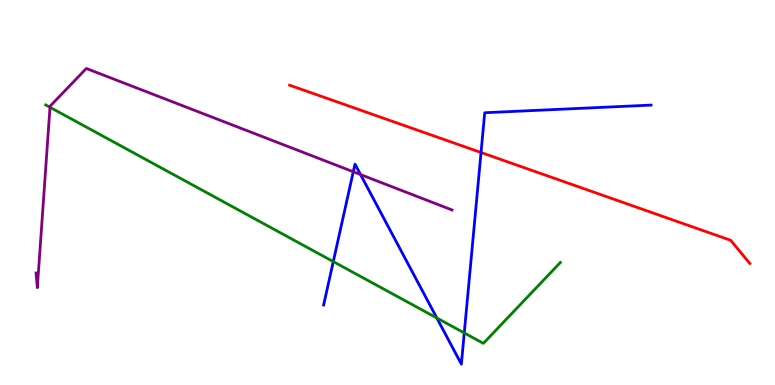[{'lines': ['blue', 'red'], 'intersections': [{'x': 6.21, 'y': 6.04}]}, {'lines': ['green', 'red'], 'intersections': []}, {'lines': ['purple', 'red'], 'intersections': []}, {'lines': ['blue', 'green'], 'intersections': [{'x': 4.3, 'y': 3.21}, {'x': 5.64, 'y': 1.74}, {'x': 5.99, 'y': 1.35}]}, {'lines': ['blue', 'purple'], 'intersections': [{'x': 4.56, 'y': 5.54}, {'x': 4.65, 'y': 5.47}]}, {'lines': ['green', 'purple'], 'intersections': [{'x': 0.645, 'y': 7.21}]}]